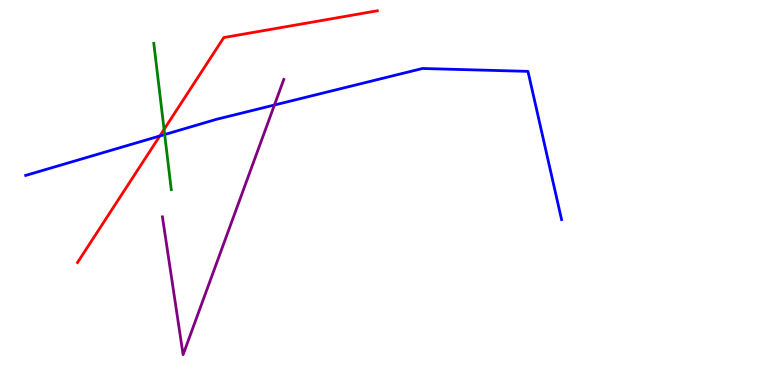[{'lines': ['blue', 'red'], 'intersections': [{'x': 2.06, 'y': 6.47}]}, {'lines': ['green', 'red'], 'intersections': [{'x': 2.12, 'y': 6.64}]}, {'lines': ['purple', 'red'], 'intersections': []}, {'lines': ['blue', 'green'], 'intersections': [{'x': 2.12, 'y': 6.51}]}, {'lines': ['blue', 'purple'], 'intersections': [{'x': 3.54, 'y': 7.27}]}, {'lines': ['green', 'purple'], 'intersections': []}]